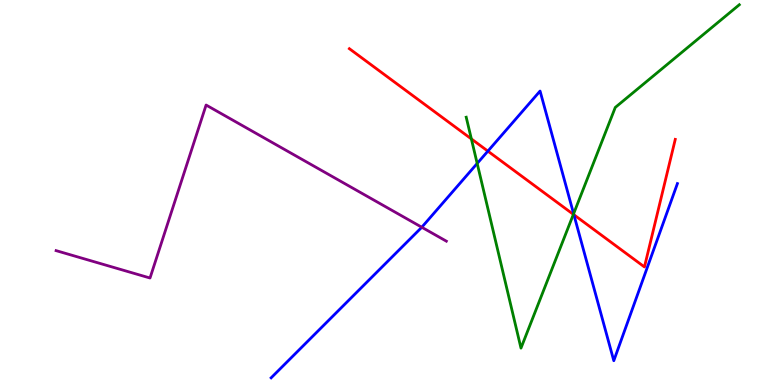[{'lines': ['blue', 'red'], 'intersections': [{'x': 6.3, 'y': 6.07}, {'x': 7.41, 'y': 4.42}]}, {'lines': ['green', 'red'], 'intersections': [{'x': 6.08, 'y': 6.39}, {'x': 7.4, 'y': 4.43}]}, {'lines': ['purple', 'red'], 'intersections': []}, {'lines': ['blue', 'green'], 'intersections': [{'x': 6.16, 'y': 5.75}, {'x': 7.4, 'y': 4.45}]}, {'lines': ['blue', 'purple'], 'intersections': [{'x': 5.44, 'y': 4.1}]}, {'lines': ['green', 'purple'], 'intersections': []}]